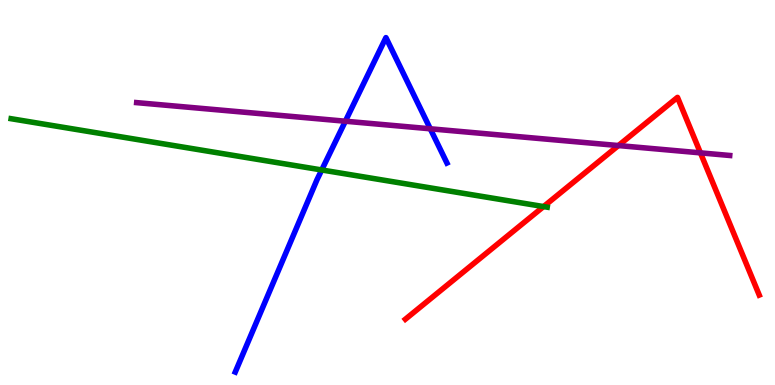[{'lines': ['blue', 'red'], 'intersections': []}, {'lines': ['green', 'red'], 'intersections': [{'x': 7.01, 'y': 4.63}]}, {'lines': ['purple', 'red'], 'intersections': [{'x': 7.98, 'y': 6.22}, {'x': 9.04, 'y': 6.03}]}, {'lines': ['blue', 'green'], 'intersections': [{'x': 4.15, 'y': 5.59}]}, {'lines': ['blue', 'purple'], 'intersections': [{'x': 4.46, 'y': 6.85}, {'x': 5.55, 'y': 6.65}]}, {'lines': ['green', 'purple'], 'intersections': []}]